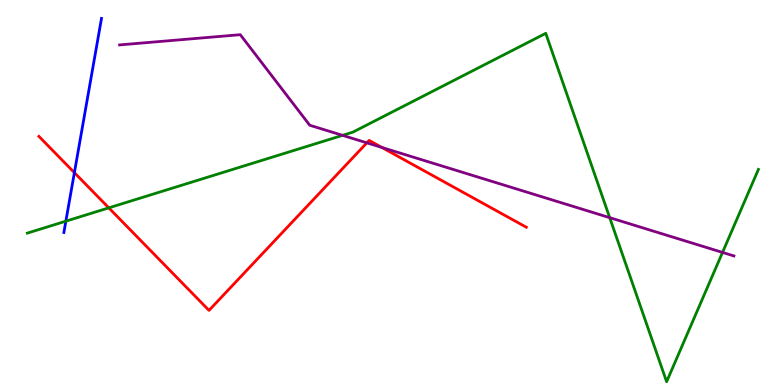[{'lines': ['blue', 'red'], 'intersections': [{'x': 0.96, 'y': 5.52}]}, {'lines': ['green', 'red'], 'intersections': [{'x': 1.4, 'y': 4.6}]}, {'lines': ['purple', 'red'], 'intersections': [{'x': 4.73, 'y': 6.29}, {'x': 4.93, 'y': 6.17}]}, {'lines': ['blue', 'green'], 'intersections': [{'x': 0.85, 'y': 4.26}]}, {'lines': ['blue', 'purple'], 'intersections': []}, {'lines': ['green', 'purple'], 'intersections': [{'x': 4.42, 'y': 6.48}, {'x': 7.87, 'y': 4.35}, {'x': 9.32, 'y': 3.44}]}]